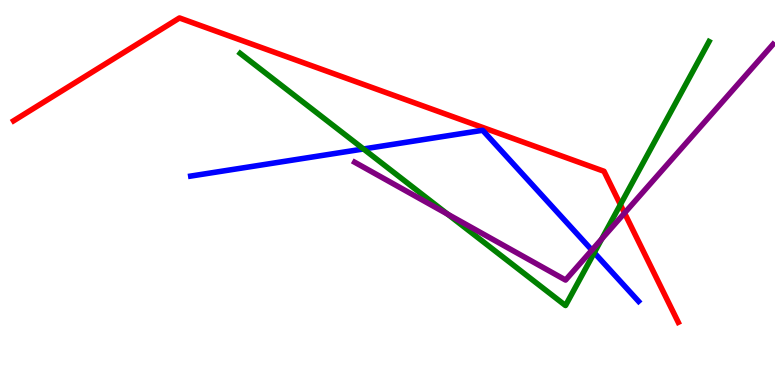[{'lines': ['blue', 'red'], 'intersections': []}, {'lines': ['green', 'red'], 'intersections': [{'x': 8.01, 'y': 4.69}]}, {'lines': ['purple', 'red'], 'intersections': [{'x': 8.06, 'y': 4.47}]}, {'lines': ['blue', 'green'], 'intersections': [{'x': 4.69, 'y': 6.13}, {'x': 7.67, 'y': 3.44}]}, {'lines': ['blue', 'purple'], 'intersections': [{'x': 7.64, 'y': 3.5}]}, {'lines': ['green', 'purple'], 'intersections': [{'x': 5.78, 'y': 4.44}, {'x': 7.76, 'y': 3.79}]}]